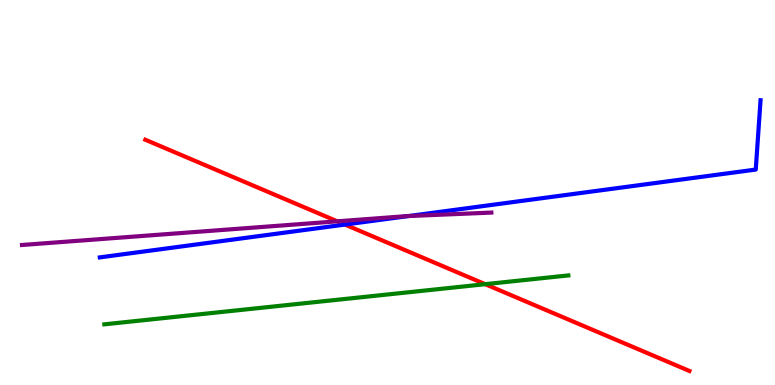[{'lines': ['blue', 'red'], 'intersections': [{'x': 4.45, 'y': 4.17}]}, {'lines': ['green', 'red'], 'intersections': [{'x': 6.26, 'y': 2.62}]}, {'lines': ['purple', 'red'], 'intersections': [{'x': 4.35, 'y': 4.25}]}, {'lines': ['blue', 'green'], 'intersections': []}, {'lines': ['blue', 'purple'], 'intersections': [{'x': 5.27, 'y': 4.39}]}, {'lines': ['green', 'purple'], 'intersections': []}]